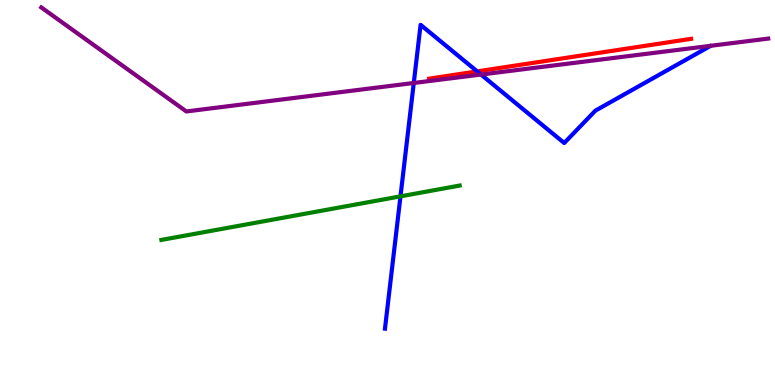[{'lines': ['blue', 'red'], 'intersections': [{'x': 6.16, 'y': 8.15}]}, {'lines': ['green', 'red'], 'intersections': []}, {'lines': ['purple', 'red'], 'intersections': []}, {'lines': ['blue', 'green'], 'intersections': [{'x': 5.17, 'y': 4.9}]}, {'lines': ['blue', 'purple'], 'intersections': [{'x': 5.34, 'y': 7.84}, {'x': 6.21, 'y': 8.06}]}, {'lines': ['green', 'purple'], 'intersections': []}]